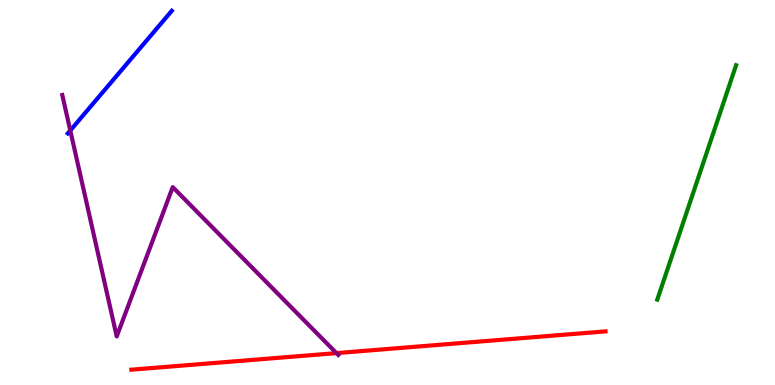[{'lines': ['blue', 'red'], 'intersections': []}, {'lines': ['green', 'red'], 'intersections': []}, {'lines': ['purple', 'red'], 'intersections': [{'x': 4.34, 'y': 0.828}]}, {'lines': ['blue', 'green'], 'intersections': []}, {'lines': ['blue', 'purple'], 'intersections': [{'x': 0.907, 'y': 6.61}]}, {'lines': ['green', 'purple'], 'intersections': []}]